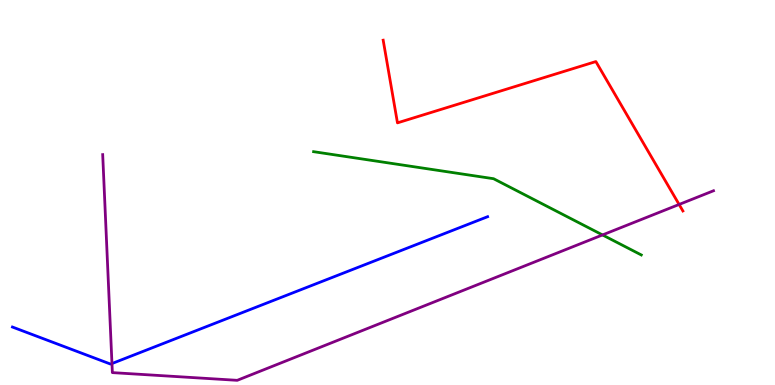[{'lines': ['blue', 'red'], 'intersections': []}, {'lines': ['green', 'red'], 'intersections': []}, {'lines': ['purple', 'red'], 'intersections': [{'x': 8.76, 'y': 4.69}]}, {'lines': ['blue', 'green'], 'intersections': []}, {'lines': ['blue', 'purple'], 'intersections': [{'x': 1.44, 'y': 0.557}]}, {'lines': ['green', 'purple'], 'intersections': [{'x': 7.77, 'y': 3.9}]}]